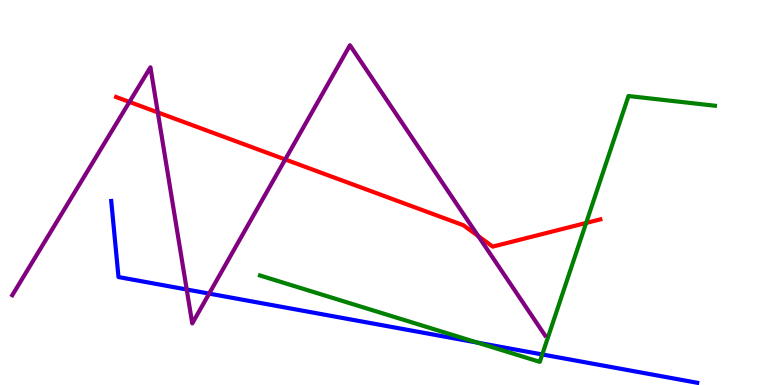[{'lines': ['blue', 'red'], 'intersections': []}, {'lines': ['green', 'red'], 'intersections': [{'x': 7.56, 'y': 4.21}]}, {'lines': ['purple', 'red'], 'intersections': [{'x': 1.67, 'y': 7.35}, {'x': 2.04, 'y': 7.08}, {'x': 3.68, 'y': 5.86}, {'x': 6.17, 'y': 3.87}]}, {'lines': ['blue', 'green'], 'intersections': [{'x': 6.16, 'y': 1.1}, {'x': 7.0, 'y': 0.793}]}, {'lines': ['blue', 'purple'], 'intersections': [{'x': 2.41, 'y': 2.48}, {'x': 2.7, 'y': 2.37}]}, {'lines': ['green', 'purple'], 'intersections': []}]